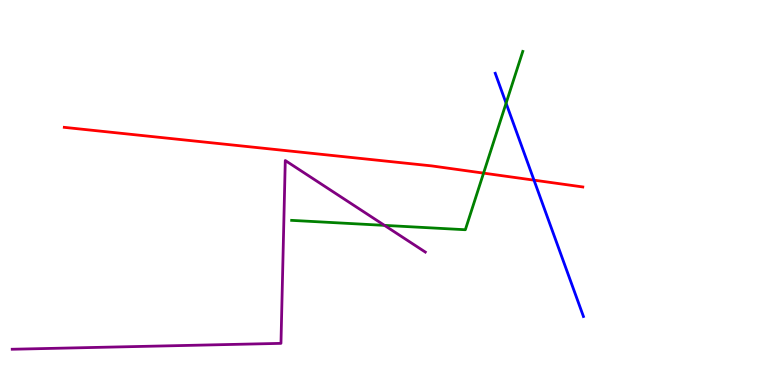[{'lines': ['blue', 'red'], 'intersections': [{'x': 6.89, 'y': 5.32}]}, {'lines': ['green', 'red'], 'intersections': [{'x': 6.24, 'y': 5.5}]}, {'lines': ['purple', 'red'], 'intersections': []}, {'lines': ['blue', 'green'], 'intersections': [{'x': 6.53, 'y': 7.32}]}, {'lines': ['blue', 'purple'], 'intersections': []}, {'lines': ['green', 'purple'], 'intersections': [{'x': 4.96, 'y': 4.15}]}]